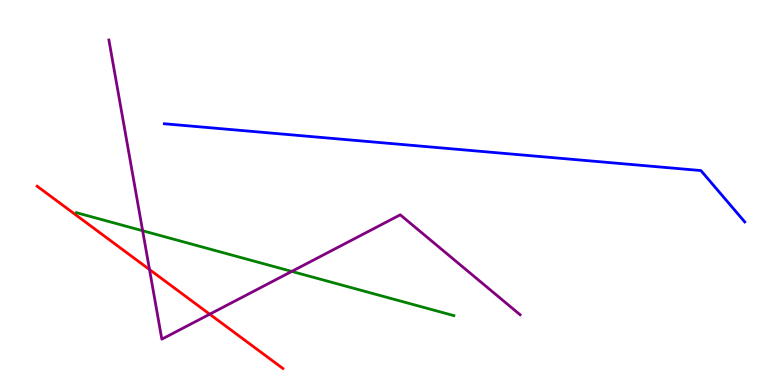[{'lines': ['blue', 'red'], 'intersections': []}, {'lines': ['green', 'red'], 'intersections': []}, {'lines': ['purple', 'red'], 'intersections': [{'x': 1.93, 'y': 3.0}, {'x': 2.71, 'y': 1.84}]}, {'lines': ['blue', 'green'], 'intersections': []}, {'lines': ['blue', 'purple'], 'intersections': []}, {'lines': ['green', 'purple'], 'intersections': [{'x': 1.84, 'y': 4.01}, {'x': 3.76, 'y': 2.95}]}]